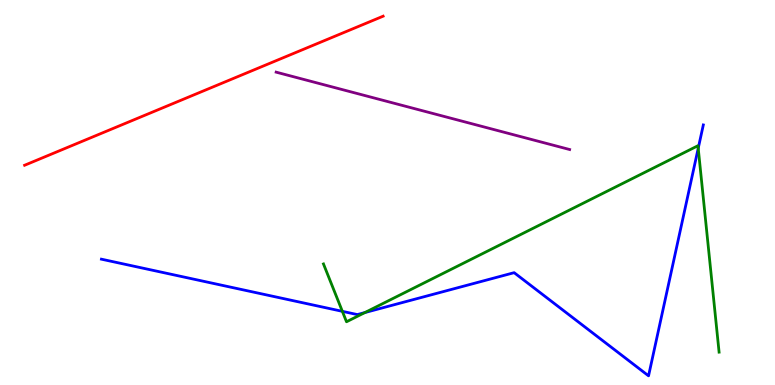[{'lines': ['blue', 'red'], 'intersections': []}, {'lines': ['green', 'red'], 'intersections': []}, {'lines': ['purple', 'red'], 'intersections': []}, {'lines': ['blue', 'green'], 'intersections': [{'x': 4.42, 'y': 1.91}, {'x': 4.71, 'y': 1.88}, {'x': 9.01, 'y': 6.15}]}, {'lines': ['blue', 'purple'], 'intersections': []}, {'lines': ['green', 'purple'], 'intersections': []}]